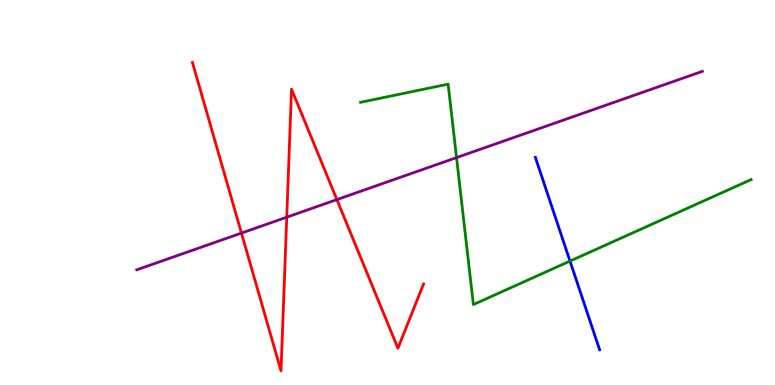[{'lines': ['blue', 'red'], 'intersections': []}, {'lines': ['green', 'red'], 'intersections': []}, {'lines': ['purple', 'red'], 'intersections': [{'x': 3.12, 'y': 3.95}, {'x': 3.7, 'y': 4.36}, {'x': 4.35, 'y': 4.82}]}, {'lines': ['blue', 'green'], 'intersections': [{'x': 7.35, 'y': 3.22}]}, {'lines': ['blue', 'purple'], 'intersections': []}, {'lines': ['green', 'purple'], 'intersections': [{'x': 5.89, 'y': 5.91}]}]